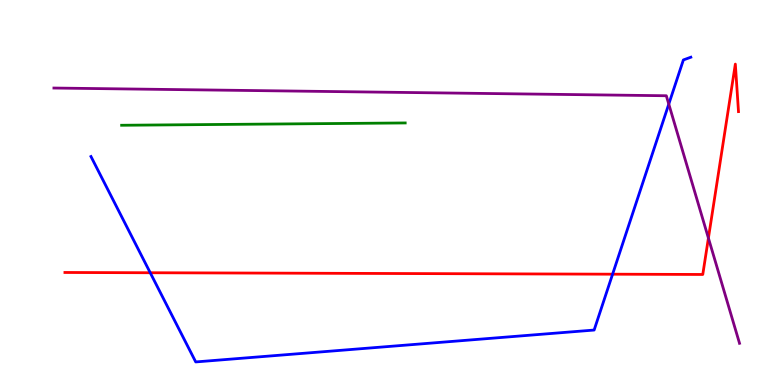[{'lines': ['blue', 'red'], 'intersections': [{'x': 1.94, 'y': 2.92}, {'x': 7.9, 'y': 2.88}]}, {'lines': ['green', 'red'], 'intersections': []}, {'lines': ['purple', 'red'], 'intersections': [{'x': 9.14, 'y': 3.82}]}, {'lines': ['blue', 'green'], 'intersections': []}, {'lines': ['blue', 'purple'], 'intersections': [{'x': 8.63, 'y': 7.3}]}, {'lines': ['green', 'purple'], 'intersections': []}]